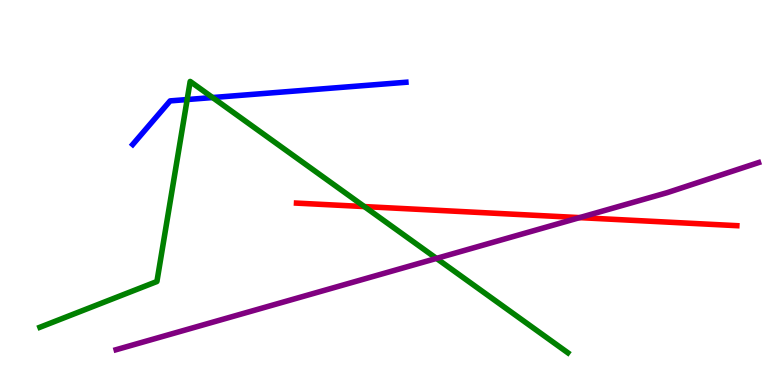[{'lines': ['blue', 'red'], 'intersections': []}, {'lines': ['green', 'red'], 'intersections': [{'x': 4.7, 'y': 4.63}]}, {'lines': ['purple', 'red'], 'intersections': [{'x': 7.48, 'y': 4.35}]}, {'lines': ['blue', 'green'], 'intersections': [{'x': 2.42, 'y': 7.41}, {'x': 2.74, 'y': 7.47}]}, {'lines': ['blue', 'purple'], 'intersections': []}, {'lines': ['green', 'purple'], 'intersections': [{'x': 5.63, 'y': 3.29}]}]